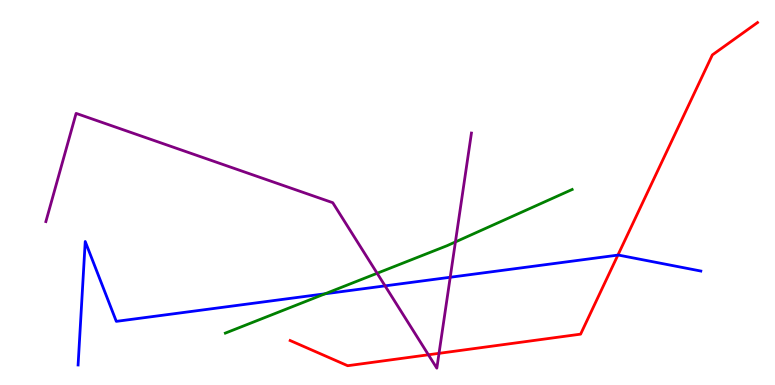[{'lines': ['blue', 'red'], 'intersections': [{'x': 7.97, 'y': 3.37}]}, {'lines': ['green', 'red'], 'intersections': []}, {'lines': ['purple', 'red'], 'intersections': [{'x': 5.53, 'y': 0.785}, {'x': 5.66, 'y': 0.822}]}, {'lines': ['blue', 'green'], 'intersections': [{'x': 4.19, 'y': 2.37}]}, {'lines': ['blue', 'purple'], 'intersections': [{'x': 4.97, 'y': 2.57}, {'x': 5.81, 'y': 2.8}]}, {'lines': ['green', 'purple'], 'intersections': [{'x': 4.87, 'y': 2.9}, {'x': 5.88, 'y': 3.72}]}]